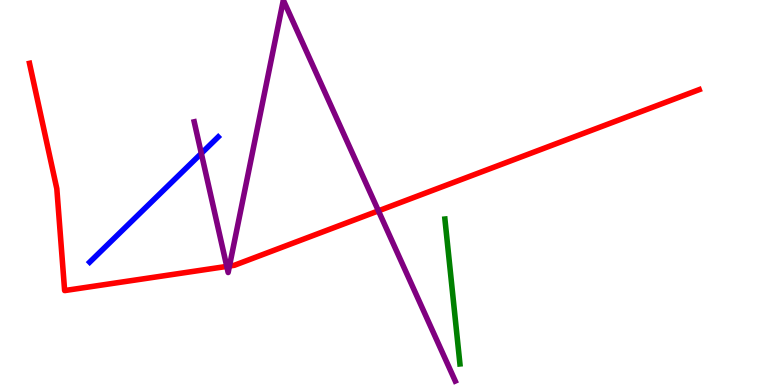[{'lines': ['blue', 'red'], 'intersections': []}, {'lines': ['green', 'red'], 'intersections': []}, {'lines': ['purple', 'red'], 'intersections': [{'x': 2.93, 'y': 3.08}, {'x': 2.96, 'y': 3.09}, {'x': 4.88, 'y': 4.52}]}, {'lines': ['blue', 'green'], 'intersections': []}, {'lines': ['blue', 'purple'], 'intersections': [{'x': 2.6, 'y': 6.02}]}, {'lines': ['green', 'purple'], 'intersections': []}]